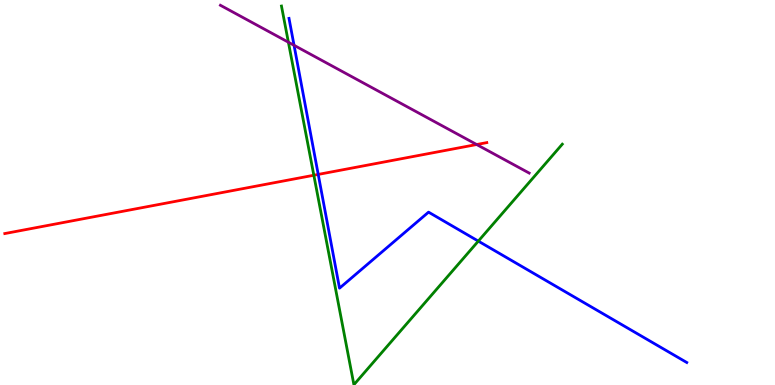[{'lines': ['blue', 'red'], 'intersections': [{'x': 4.11, 'y': 5.47}]}, {'lines': ['green', 'red'], 'intersections': [{'x': 4.05, 'y': 5.45}]}, {'lines': ['purple', 'red'], 'intersections': [{'x': 6.15, 'y': 6.25}]}, {'lines': ['blue', 'green'], 'intersections': [{'x': 6.17, 'y': 3.74}]}, {'lines': ['blue', 'purple'], 'intersections': [{'x': 3.79, 'y': 8.82}]}, {'lines': ['green', 'purple'], 'intersections': [{'x': 3.72, 'y': 8.9}]}]